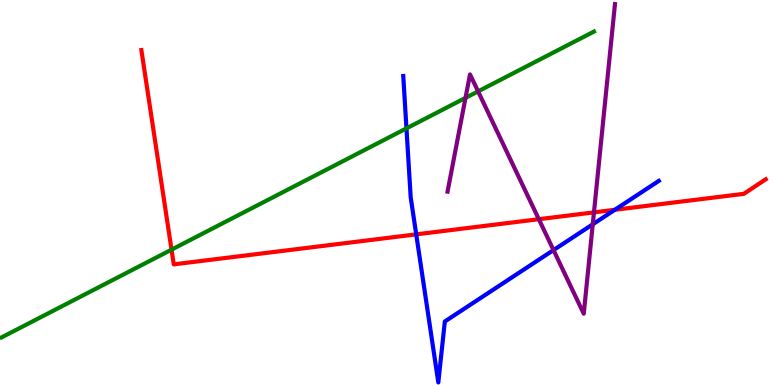[{'lines': ['blue', 'red'], 'intersections': [{'x': 5.37, 'y': 3.91}, {'x': 7.93, 'y': 4.55}]}, {'lines': ['green', 'red'], 'intersections': [{'x': 2.21, 'y': 3.52}]}, {'lines': ['purple', 'red'], 'intersections': [{'x': 6.95, 'y': 4.31}, {'x': 7.66, 'y': 4.48}]}, {'lines': ['blue', 'green'], 'intersections': [{'x': 5.24, 'y': 6.67}]}, {'lines': ['blue', 'purple'], 'intersections': [{'x': 7.14, 'y': 3.5}, {'x': 7.65, 'y': 4.17}]}, {'lines': ['green', 'purple'], 'intersections': [{'x': 6.01, 'y': 7.46}, {'x': 6.17, 'y': 7.63}]}]